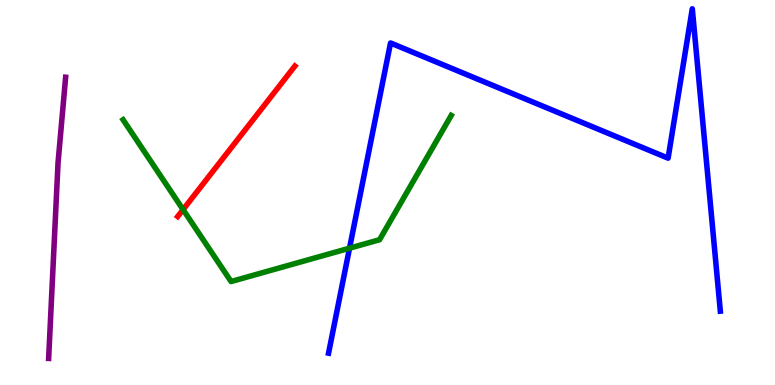[{'lines': ['blue', 'red'], 'intersections': []}, {'lines': ['green', 'red'], 'intersections': [{'x': 2.36, 'y': 4.56}]}, {'lines': ['purple', 'red'], 'intersections': []}, {'lines': ['blue', 'green'], 'intersections': [{'x': 4.51, 'y': 3.55}]}, {'lines': ['blue', 'purple'], 'intersections': []}, {'lines': ['green', 'purple'], 'intersections': []}]